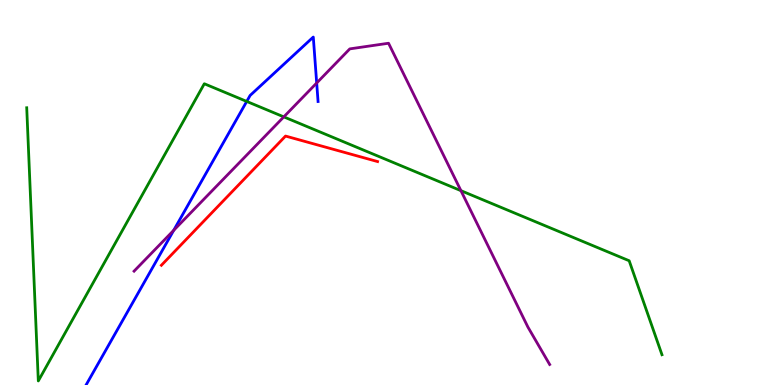[{'lines': ['blue', 'red'], 'intersections': []}, {'lines': ['green', 'red'], 'intersections': []}, {'lines': ['purple', 'red'], 'intersections': []}, {'lines': ['blue', 'green'], 'intersections': [{'x': 3.18, 'y': 7.37}]}, {'lines': ['blue', 'purple'], 'intersections': [{'x': 2.24, 'y': 4.02}, {'x': 4.09, 'y': 7.84}]}, {'lines': ['green', 'purple'], 'intersections': [{'x': 3.66, 'y': 6.96}, {'x': 5.95, 'y': 5.05}]}]